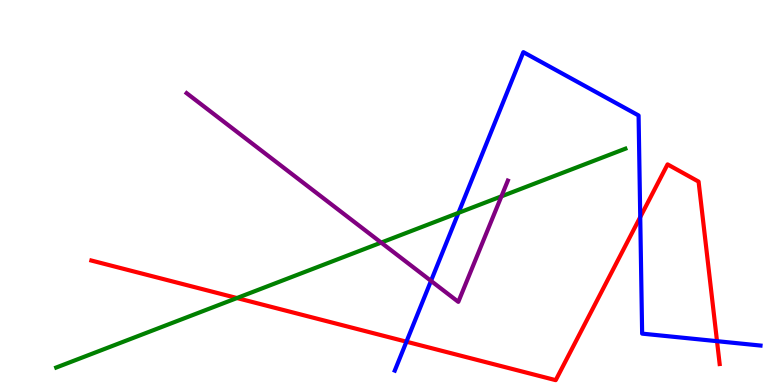[{'lines': ['blue', 'red'], 'intersections': [{'x': 5.24, 'y': 1.12}, {'x': 8.26, 'y': 4.36}, {'x': 9.25, 'y': 1.14}]}, {'lines': ['green', 'red'], 'intersections': [{'x': 3.06, 'y': 2.26}]}, {'lines': ['purple', 'red'], 'intersections': []}, {'lines': ['blue', 'green'], 'intersections': [{'x': 5.92, 'y': 4.47}]}, {'lines': ['blue', 'purple'], 'intersections': [{'x': 5.56, 'y': 2.7}]}, {'lines': ['green', 'purple'], 'intersections': [{'x': 4.92, 'y': 3.7}, {'x': 6.47, 'y': 4.9}]}]